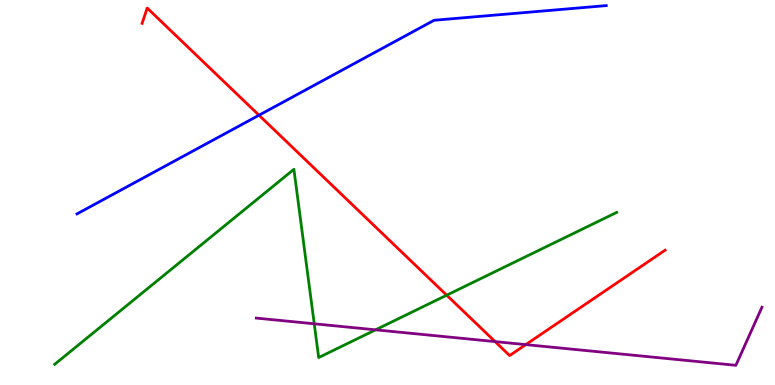[{'lines': ['blue', 'red'], 'intersections': [{'x': 3.34, 'y': 7.01}]}, {'lines': ['green', 'red'], 'intersections': [{'x': 5.76, 'y': 2.33}]}, {'lines': ['purple', 'red'], 'intersections': [{'x': 6.39, 'y': 1.13}, {'x': 6.78, 'y': 1.05}]}, {'lines': ['blue', 'green'], 'intersections': []}, {'lines': ['blue', 'purple'], 'intersections': []}, {'lines': ['green', 'purple'], 'intersections': [{'x': 4.05, 'y': 1.59}, {'x': 4.85, 'y': 1.43}]}]